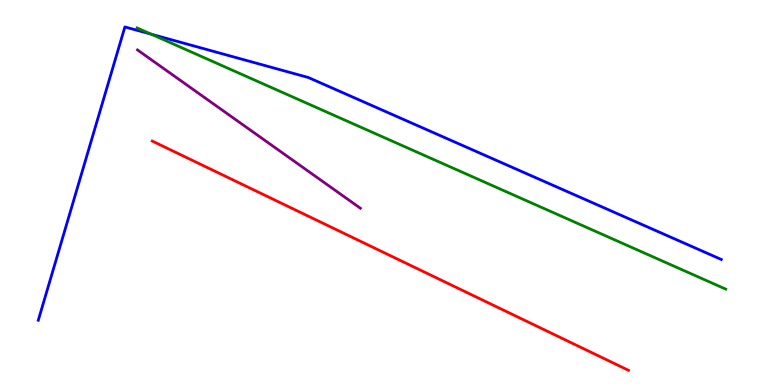[{'lines': ['blue', 'red'], 'intersections': []}, {'lines': ['green', 'red'], 'intersections': []}, {'lines': ['purple', 'red'], 'intersections': []}, {'lines': ['blue', 'green'], 'intersections': [{'x': 1.95, 'y': 9.11}]}, {'lines': ['blue', 'purple'], 'intersections': []}, {'lines': ['green', 'purple'], 'intersections': []}]